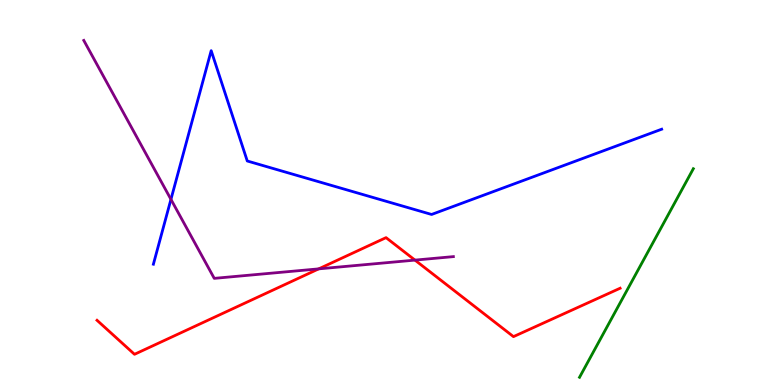[{'lines': ['blue', 'red'], 'intersections': []}, {'lines': ['green', 'red'], 'intersections': []}, {'lines': ['purple', 'red'], 'intersections': [{'x': 4.11, 'y': 3.02}, {'x': 5.35, 'y': 3.24}]}, {'lines': ['blue', 'green'], 'intersections': []}, {'lines': ['blue', 'purple'], 'intersections': [{'x': 2.21, 'y': 4.82}]}, {'lines': ['green', 'purple'], 'intersections': []}]